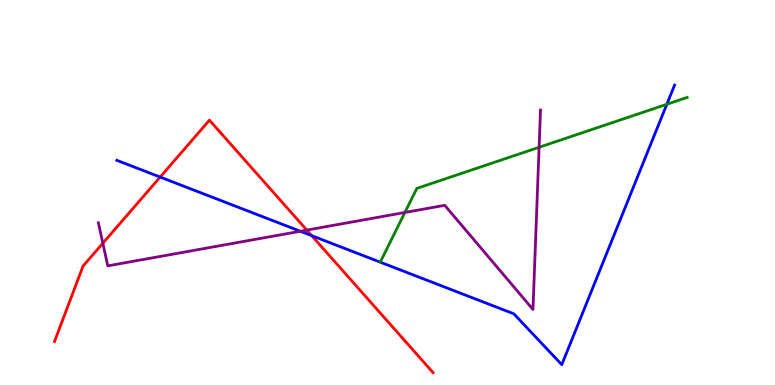[{'lines': ['blue', 'red'], 'intersections': [{'x': 2.07, 'y': 5.4}, {'x': 4.02, 'y': 3.88}]}, {'lines': ['green', 'red'], 'intersections': []}, {'lines': ['purple', 'red'], 'intersections': [{'x': 1.33, 'y': 3.68}, {'x': 3.96, 'y': 4.02}]}, {'lines': ['blue', 'green'], 'intersections': [{'x': 8.6, 'y': 7.29}]}, {'lines': ['blue', 'purple'], 'intersections': [{'x': 3.88, 'y': 3.99}]}, {'lines': ['green', 'purple'], 'intersections': [{'x': 5.22, 'y': 4.48}, {'x': 6.96, 'y': 6.17}]}]